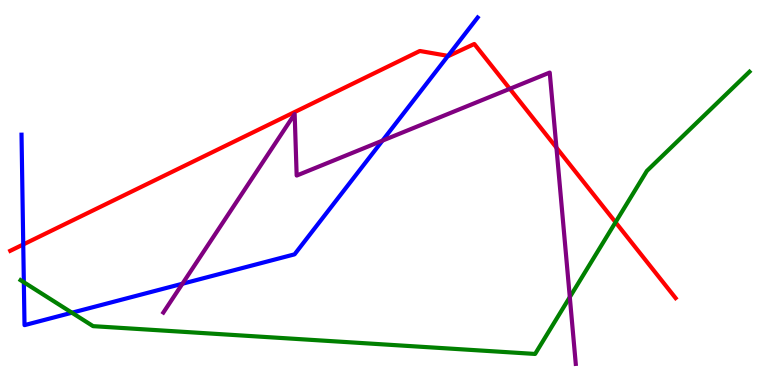[{'lines': ['blue', 'red'], 'intersections': [{'x': 0.3, 'y': 3.65}, {'x': 5.78, 'y': 8.55}]}, {'lines': ['green', 'red'], 'intersections': [{'x': 7.94, 'y': 4.23}]}, {'lines': ['purple', 'red'], 'intersections': [{'x': 6.58, 'y': 7.69}, {'x': 7.18, 'y': 6.17}]}, {'lines': ['blue', 'green'], 'intersections': [{'x': 0.308, 'y': 2.67}, {'x': 0.928, 'y': 1.88}]}, {'lines': ['blue', 'purple'], 'intersections': [{'x': 2.35, 'y': 2.63}, {'x': 4.94, 'y': 6.35}]}, {'lines': ['green', 'purple'], 'intersections': [{'x': 7.35, 'y': 2.28}]}]